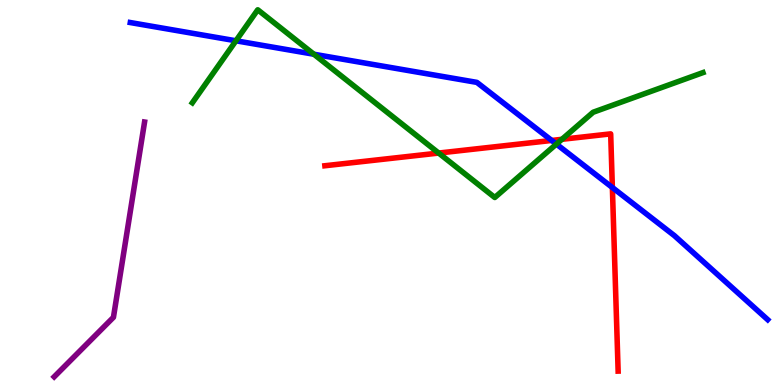[{'lines': ['blue', 'red'], 'intersections': [{'x': 7.12, 'y': 6.35}, {'x': 7.9, 'y': 5.13}]}, {'lines': ['green', 'red'], 'intersections': [{'x': 5.66, 'y': 6.02}, {'x': 7.25, 'y': 6.38}]}, {'lines': ['purple', 'red'], 'intersections': []}, {'lines': ['blue', 'green'], 'intersections': [{'x': 3.04, 'y': 8.94}, {'x': 4.05, 'y': 8.59}, {'x': 7.18, 'y': 6.26}]}, {'lines': ['blue', 'purple'], 'intersections': []}, {'lines': ['green', 'purple'], 'intersections': []}]